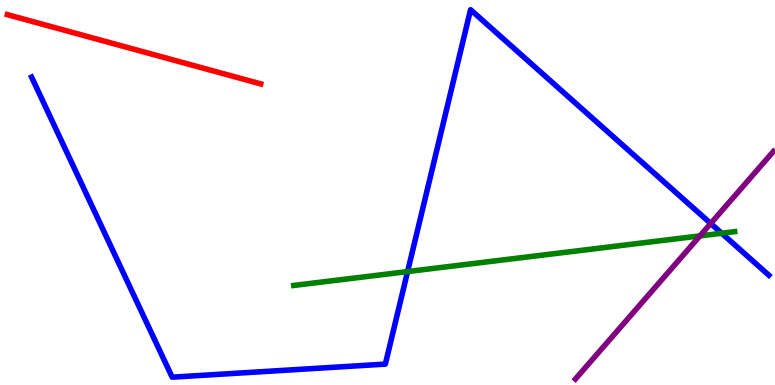[{'lines': ['blue', 'red'], 'intersections': []}, {'lines': ['green', 'red'], 'intersections': []}, {'lines': ['purple', 'red'], 'intersections': []}, {'lines': ['blue', 'green'], 'intersections': [{'x': 5.26, 'y': 2.95}, {'x': 9.31, 'y': 3.94}]}, {'lines': ['blue', 'purple'], 'intersections': [{'x': 9.17, 'y': 4.19}]}, {'lines': ['green', 'purple'], 'intersections': [{'x': 9.03, 'y': 3.87}]}]